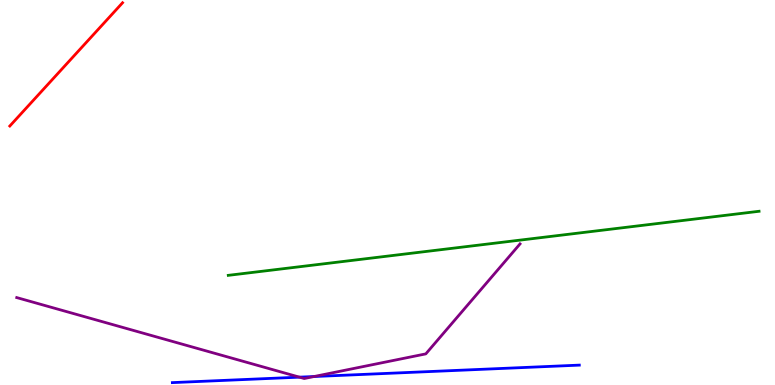[{'lines': ['blue', 'red'], 'intersections': []}, {'lines': ['green', 'red'], 'intersections': []}, {'lines': ['purple', 'red'], 'intersections': []}, {'lines': ['blue', 'green'], 'intersections': []}, {'lines': ['blue', 'purple'], 'intersections': [{'x': 3.86, 'y': 0.204}, {'x': 4.05, 'y': 0.22}]}, {'lines': ['green', 'purple'], 'intersections': []}]